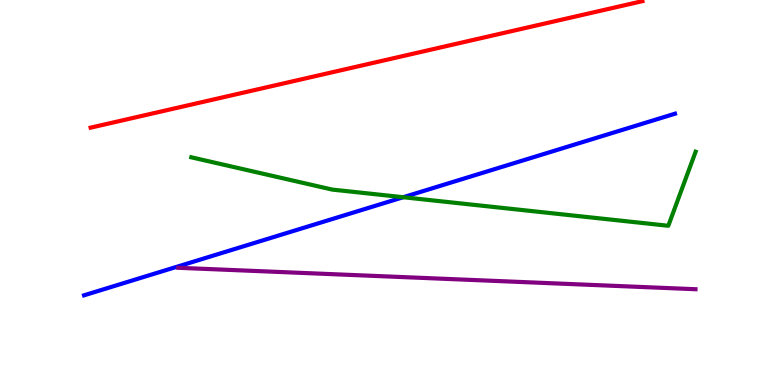[{'lines': ['blue', 'red'], 'intersections': []}, {'lines': ['green', 'red'], 'intersections': []}, {'lines': ['purple', 'red'], 'intersections': []}, {'lines': ['blue', 'green'], 'intersections': [{'x': 5.2, 'y': 4.88}]}, {'lines': ['blue', 'purple'], 'intersections': []}, {'lines': ['green', 'purple'], 'intersections': []}]